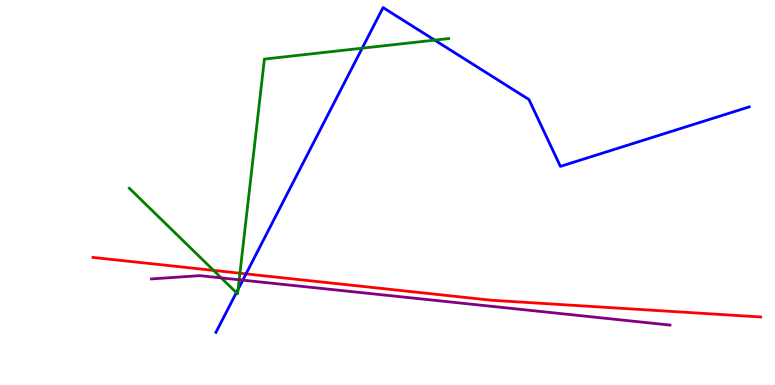[{'lines': ['blue', 'red'], 'intersections': [{'x': 3.17, 'y': 2.89}]}, {'lines': ['green', 'red'], 'intersections': [{'x': 2.76, 'y': 2.98}, {'x': 3.1, 'y': 2.9}]}, {'lines': ['purple', 'red'], 'intersections': []}, {'lines': ['blue', 'green'], 'intersections': [{'x': 3.05, 'y': 2.4}, {'x': 3.07, 'y': 2.49}, {'x': 4.67, 'y': 8.75}, {'x': 5.61, 'y': 8.96}]}, {'lines': ['blue', 'purple'], 'intersections': [{'x': 3.13, 'y': 2.72}]}, {'lines': ['green', 'purple'], 'intersections': [{'x': 2.86, 'y': 2.78}, {'x': 3.09, 'y': 2.73}]}]